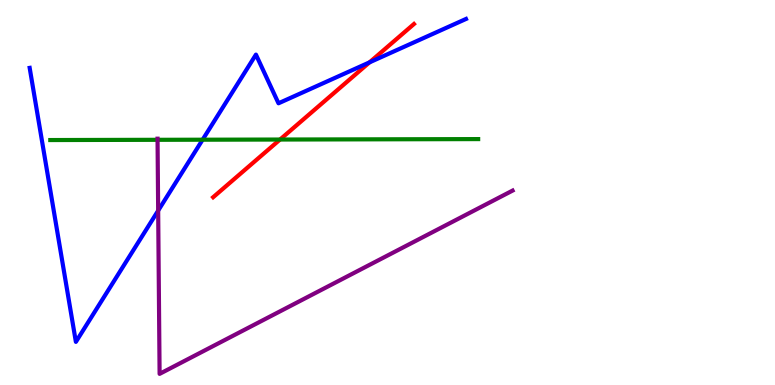[{'lines': ['blue', 'red'], 'intersections': [{'x': 4.77, 'y': 8.38}]}, {'lines': ['green', 'red'], 'intersections': [{'x': 3.61, 'y': 6.38}]}, {'lines': ['purple', 'red'], 'intersections': []}, {'lines': ['blue', 'green'], 'intersections': [{'x': 2.61, 'y': 6.37}]}, {'lines': ['blue', 'purple'], 'intersections': [{'x': 2.04, 'y': 4.53}]}, {'lines': ['green', 'purple'], 'intersections': [{'x': 2.03, 'y': 6.37}]}]